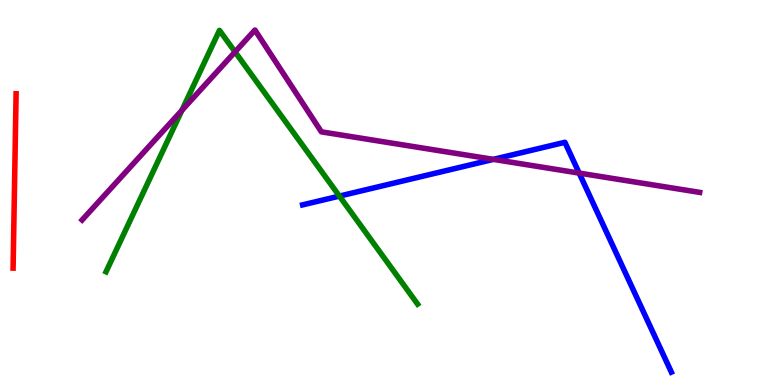[{'lines': ['blue', 'red'], 'intersections': []}, {'lines': ['green', 'red'], 'intersections': []}, {'lines': ['purple', 'red'], 'intersections': []}, {'lines': ['blue', 'green'], 'intersections': [{'x': 4.38, 'y': 4.91}]}, {'lines': ['blue', 'purple'], 'intersections': [{'x': 6.37, 'y': 5.86}, {'x': 7.47, 'y': 5.5}]}, {'lines': ['green', 'purple'], 'intersections': [{'x': 2.35, 'y': 7.13}, {'x': 3.03, 'y': 8.65}]}]